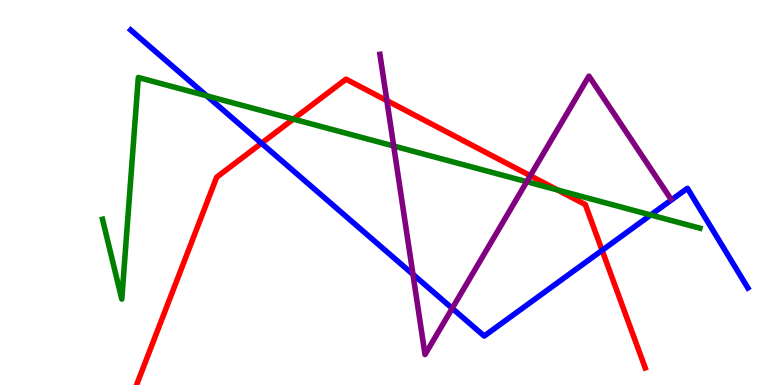[{'lines': ['blue', 'red'], 'intersections': [{'x': 3.37, 'y': 6.28}, {'x': 7.77, 'y': 3.5}]}, {'lines': ['green', 'red'], 'intersections': [{'x': 3.78, 'y': 6.91}, {'x': 7.19, 'y': 5.07}]}, {'lines': ['purple', 'red'], 'intersections': [{'x': 4.99, 'y': 7.39}, {'x': 6.84, 'y': 5.44}]}, {'lines': ['blue', 'green'], 'intersections': [{'x': 2.67, 'y': 7.51}, {'x': 8.4, 'y': 4.42}]}, {'lines': ['blue', 'purple'], 'intersections': [{'x': 5.33, 'y': 2.87}, {'x': 5.84, 'y': 1.99}]}, {'lines': ['green', 'purple'], 'intersections': [{'x': 5.08, 'y': 6.21}, {'x': 6.8, 'y': 5.28}]}]